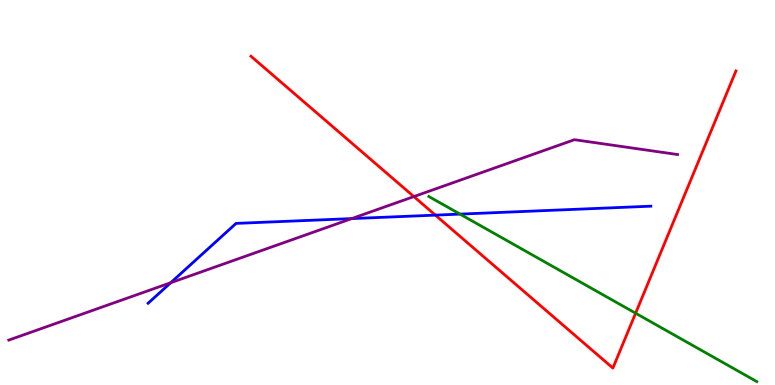[{'lines': ['blue', 'red'], 'intersections': [{'x': 5.62, 'y': 4.41}]}, {'lines': ['green', 'red'], 'intersections': [{'x': 8.2, 'y': 1.86}]}, {'lines': ['purple', 'red'], 'intersections': [{'x': 5.34, 'y': 4.89}]}, {'lines': ['blue', 'green'], 'intersections': [{'x': 5.94, 'y': 4.44}]}, {'lines': ['blue', 'purple'], 'intersections': [{'x': 2.2, 'y': 2.66}, {'x': 4.54, 'y': 4.32}]}, {'lines': ['green', 'purple'], 'intersections': []}]